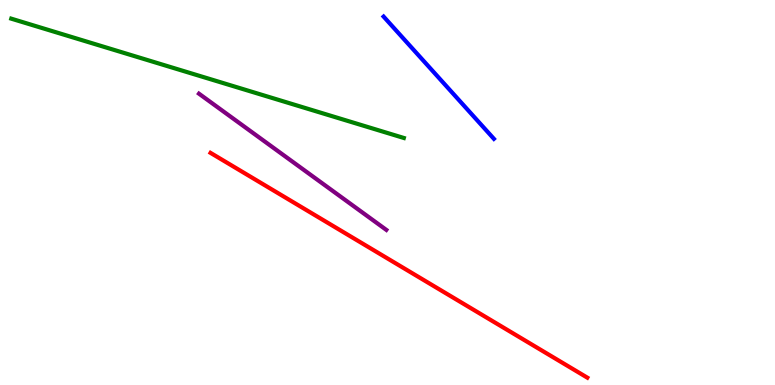[{'lines': ['blue', 'red'], 'intersections': []}, {'lines': ['green', 'red'], 'intersections': []}, {'lines': ['purple', 'red'], 'intersections': []}, {'lines': ['blue', 'green'], 'intersections': []}, {'lines': ['blue', 'purple'], 'intersections': []}, {'lines': ['green', 'purple'], 'intersections': []}]